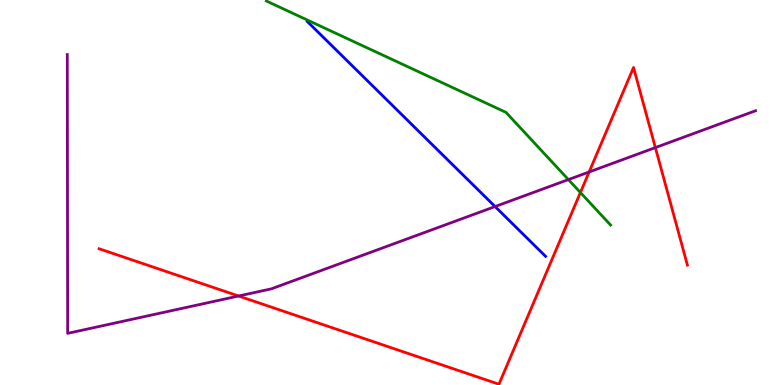[{'lines': ['blue', 'red'], 'intersections': []}, {'lines': ['green', 'red'], 'intersections': [{'x': 7.49, 'y': 5.0}]}, {'lines': ['purple', 'red'], 'intersections': [{'x': 3.08, 'y': 2.31}, {'x': 7.6, 'y': 5.53}, {'x': 8.46, 'y': 6.17}]}, {'lines': ['blue', 'green'], 'intersections': []}, {'lines': ['blue', 'purple'], 'intersections': [{'x': 6.39, 'y': 4.63}]}, {'lines': ['green', 'purple'], 'intersections': [{'x': 7.33, 'y': 5.34}]}]